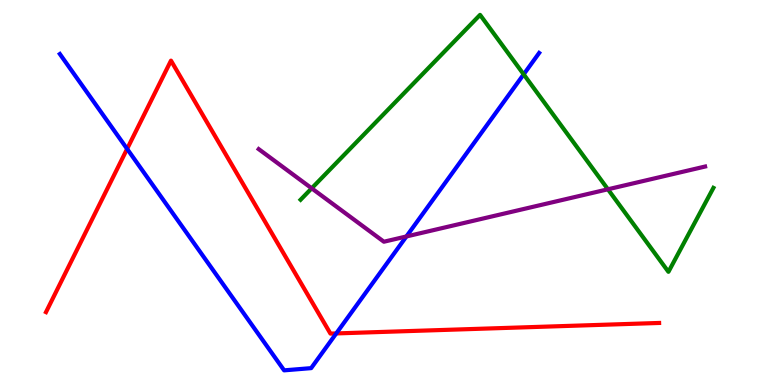[{'lines': ['blue', 'red'], 'intersections': [{'x': 1.64, 'y': 6.13}, {'x': 4.34, 'y': 1.34}]}, {'lines': ['green', 'red'], 'intersections': []}, {'lines': ['purple', 'red'], 'intersections': []}, {'lines': ['blue', 'green'], 'intersections': [{'x': 6.76, 'y': 8.07}]}, {'lines': ['blue', 'purple'], 'intersections': [{'x': 5.24, 'y': 3.86}]}, {'lines': ['green', 'purple'], 'intersections': [{'x': 4.02, 'y': 5.11}, {'x': 7.84, 'y': 5.08}]}]